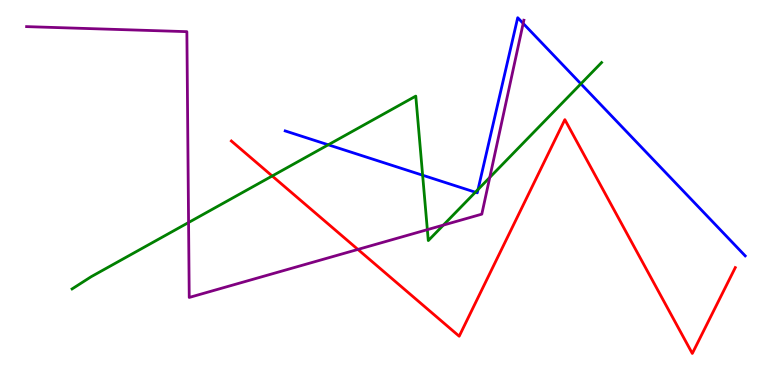[{'lines': ['blue', 'red'], 'intersections': []}, {'lines': ['green', 'red'], 'intersections': [{'x': 3.51, 'y': 5.43}]}, {'lines': ['purple', 'red'], 'intersections': [{'x': 4.62, 'y': 3.52}]}, {'lines': ['blue', 'green'], 'intersections': [{'x': 4.24, 'y': 6.24}, {'x': 5.45, 'y': 5.45}, {'x': 6.13, 'y': 5.01}, {'x': 6.17, 'y': 5.08}, {'x': 7.5, 'y': 7.82}]}, {'lines': ['blue', 'purple'], 'intersections': [{'x': 6.75, 'y': 9.39}]}, {'lines': ['green', 'purple'], 'intersections': [{'x': 2.43, 'y': 4.22}, {'x': 5.51, 'y': 4.03}, {'x': 5.72, 'y': 4.15}, {'x': 6.32, 'y': 5.39}]}]